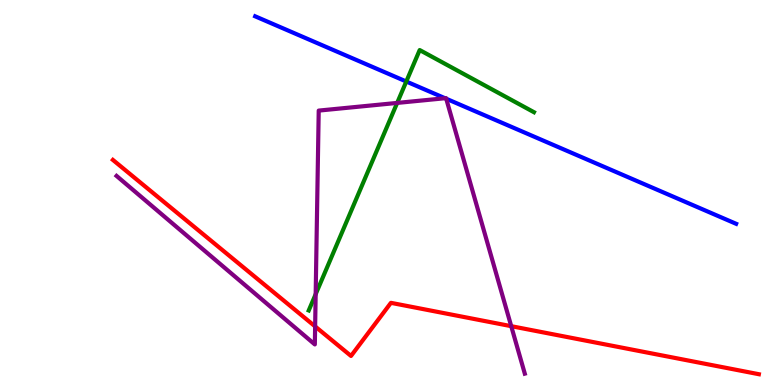[{'lines': ['blue', 'red'], 'intersections': []}, {'lines': ['green', 'red'], 'intersections': []}, {'lines': ['purple', 'red'], 'intersections': [{'x': 4.07, 'y': 1.52}, {'x': 6.6, 'y': 1.53}]}, {'lines': ['blue', 'green'], 'intersections': [{'x': 5.24, 'y': 7.88}]}, {'lines': ['blue', 'purple'], 'intersections': [{'x': 5.74, 'y': 7.45}, {'x': 5.76, 'y': 7.44}]}, {'lines': ['green', 'purple'], 'intersections': [{'x': 4.07, 'y': 2.36}, {'x': 5.12, 'y': 7.33}]}]